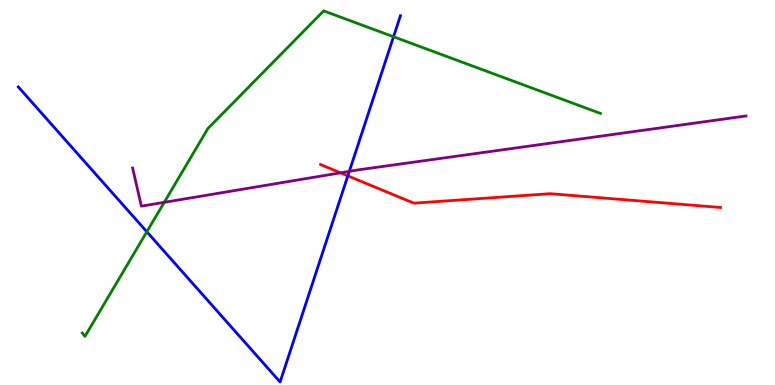[{'lines': ['blue', 'red'], 'intersections': [{'x': 4.49, 'y': 5.43}]}, {'lines': ['green', 'red'], 'intersections': []}, {'lines': ['purple', 'red'], 'intersections': [{'x': 4.39, 'y': 5.51}]}, {'lines': ['blue', 'green'], 'intersections': [{'x': 1.89, 'y': 3.98}, {'x': 5.08, 'y': 9.05}]}, {'lines': ['blue', 'purple'], 'intersections': [{'x': 4.51, 'y': 5.55}]}, {'lines': ['green', 'purple'], 'intersections': [{'x': 2.12, 'y': 4.74}]}]